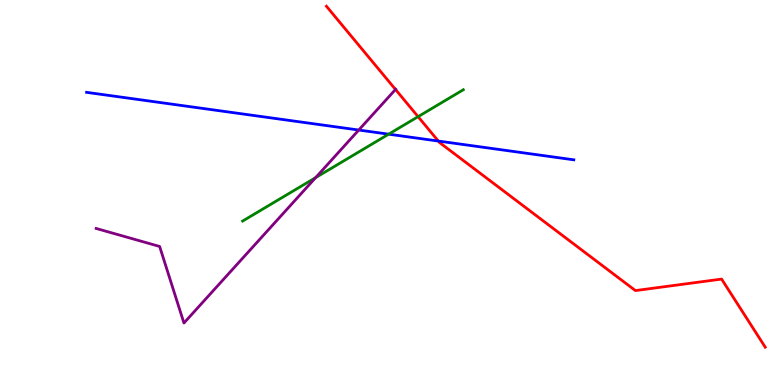[{'lines': ['blue', 'red'], 'intersections': [{'x': 5.66, 'y': 6.34}]}, {'lines': ['green', 'red'], 'intersections': [{'x': 5.39, 'y': 6.97}]}, {'lines': ['purple', 'red'], 'intersections': [{'x': 5.1, 'y': 7.68}]}, {'lines': ['blue', 'green'], 'intersections': [{'x': 5.01, 'y': 6.51}]}, {'lines': ['blue', 'purple'], 'intersections': [{'x': 4.63, 'y': 6.62}]}, {'lines': ['green', 'purple'], 'intersections': [{'x': 4.07, 'y': 5.39}]}]